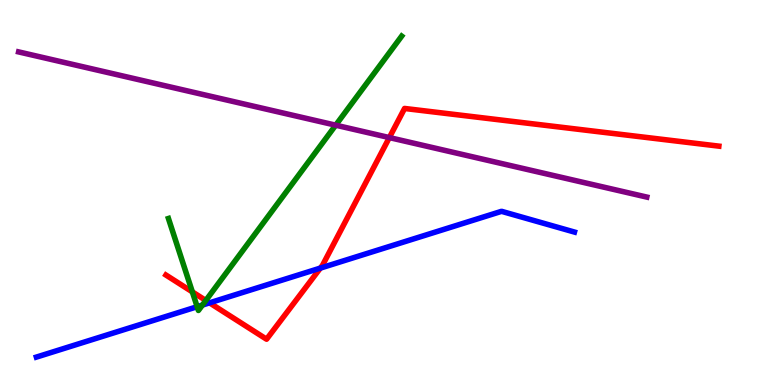[{'lines': ['blue', 'red'], 'intersections': [{'x': 2.7, 'y': 2.13}, {'x': 4.13, 'y': 3.04}]}, {'lines': ['green', 'red'], 'intersections': [{'x': 2.48, 'y': 2.42}, {'x': 2.66, 'y': 2.2}]}, {'lines': ['purple', 'red'], 'intersections': [{'x': 5.02, 'y': 6.43}]}, {'lines': ['blue', 'green'], 'intersections': [{'x': 2.54, 'y': 2.03}, {'x': 2.61, 'y': 2.08}]}, {'lines': ['blue', 'purple'], 'intersections': []}, {'lines': ['green', 'purple'], 'intersections': [{'x': 4.33, 'y': 6.75}]}]